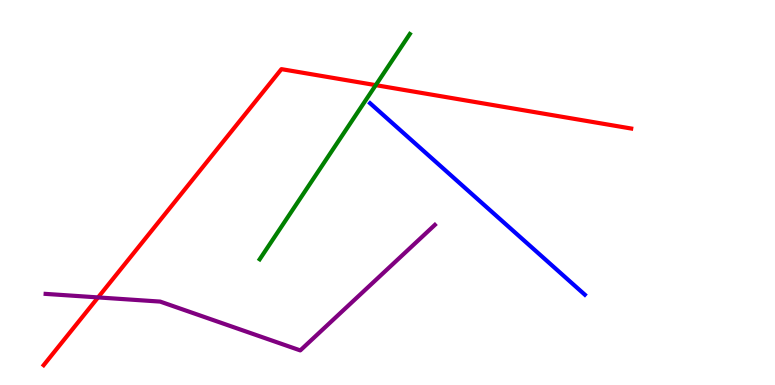[{'lines': ['blue', 'red'], 'intersections': []}, {'lines': ['green', 'red'], 'intersections': [{'x': 4.85, 'y': 7.79}]}, {'lines': ['purple', 'red'], 'intersections': [{'x': 1.27, 'y': 2.27}]}, {'lines': ['blue', 'green'], 'intersections': []}, {'lines': ['blue', 'purple'], 'intersections': []}, {'lines': ['green', 'purple'], 'intersections': []}]